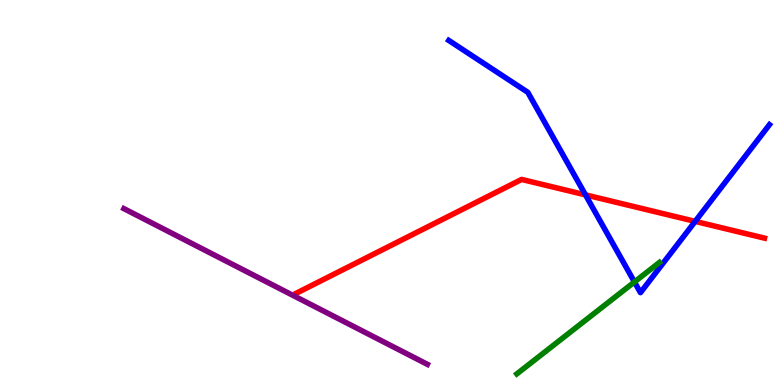[{'lines': ['blue', 'red'], 'intersections': [{'x': 7.55, 'y': 4.94}, {'x': 8.97, 'y': 4.25}]}, {'lines': ['green', 'red'], 'intersections': []}, {'lines': ['purple', 'red'], 'intersections': []}, {'lines': ['blue', 'green'], 'intersections': [{'x': 8.19, 'y': 2.68}]}, {'lines': ['blue', 'purple'], 'intersections': []}, {'lines': ['green', 'purple'], 'intersections': []}]